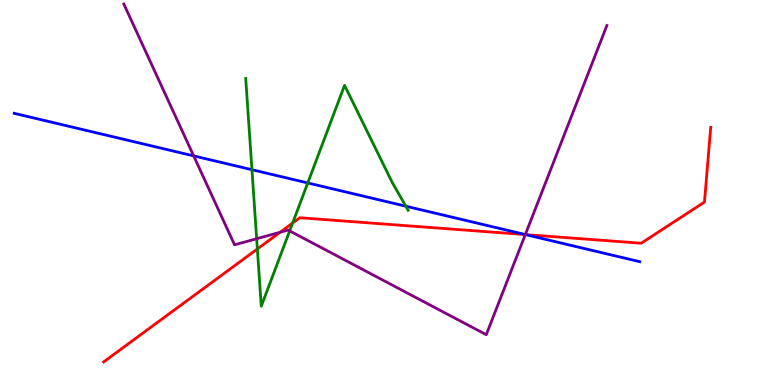[{'lines': ['blue', 'red'], 'intersections': [{'x': 6.78, 'y': 3.91}]}, {'lines': ['green', 'red'], 'intersections': [{'x': 3.32, 'y': 3.53}, {'x': 3.78, 'y': 4.21}]}, {'lines': ['purple', 'red'], 'intersections': [{'x': 3.61, 'y': 3.97}, {'x': 6.78, 'y': 3.91}]}, {'lines': ['blue', 'green'], 'intersections': [{'x': 3.25, 'y': 5.59}, {'x': 3.97, 'y': 5.25}, {'x': 5.24, 'y': 4.64}]}, {'lines': ['blue', 'purple'], 'intersections': [{'x': 2.5, 'y': 5.95}, {'x': 6.78, 'y': 3.91}]}, {'lines': ['green', 'purple'], 'intersections': [{'x': 3.31, 'y': 3.8}, {'x': 3.74, 'y': 4.0}]}]